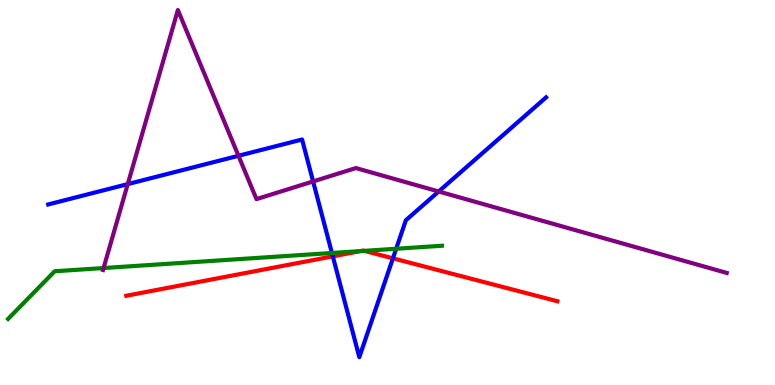[{'lines': ['blue', 'red'], 'intersections': [{'x': 4.29, 'y': 3.34}, {'x': 5.07, 'y': 3.29}]}, {'lines': ['green', 'red'], 'intersections': [{'x': 4.65, 'y': 3.48}, {'x': 4.7, 'y': 3.48}]}, {'lines': ['purple', 'red'], 'intersections': []}, {'lines': ['blue', 'green'], 'intersections': [{'x': 4.28, 'y': 3.43}, {'x': 5.11, 'y': 3.54}]}, {'lines': ['blue', 'purple'], 'intersections': [{'x': 1.65, 'y': 5.22}, {'x': 3.08, 'y': 5.95}, {'x': 4.04, 'y': 5.29}, {'x': 5.66, 'y': 5.03}]}, {'lines': ['green', 'purple'], 'intersections': [{'x': 1.34, 'y': 3.04}]}]